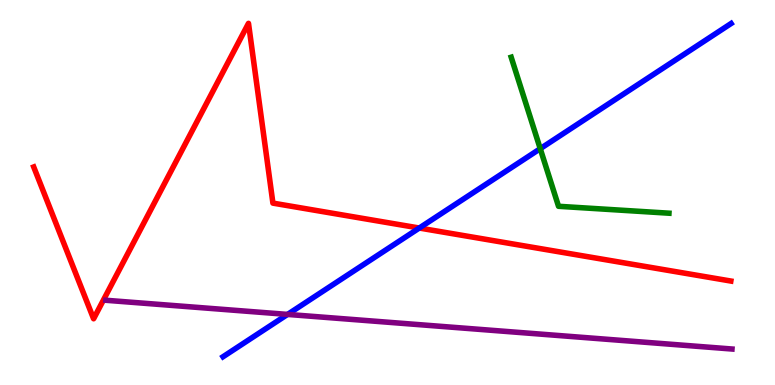[{'lines': ['blue', 'red'], 'intersections': [{'x': 5.41, 'y': 4.08}]}, {'lines': ['green', 'red'], 'intersections': []}, {'lines': ['purple', 'red'], 'intersections': []}, {'lines': ['blue', 'green'], 'intersections': [{'x': 6.97, 'y': 6.14}]}, {'lines': ['blue', 'purple'], 'intersections': [{'x': 3.71, 'y': 1.83}]}, {'lines': ['green', 'purple'], 'intersections': []}]